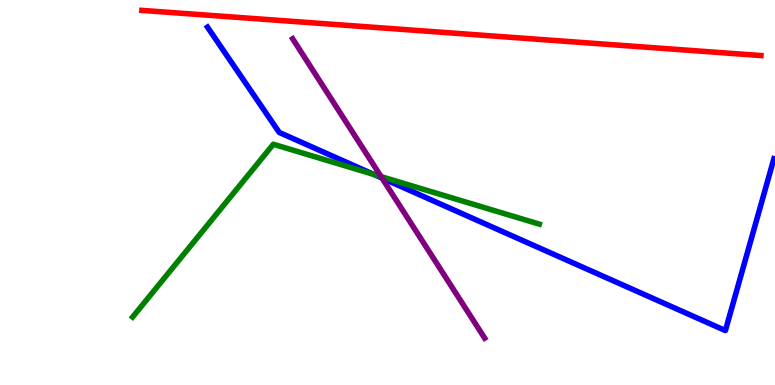[{'lines': ['blue', 'red'], 'intersections': []}, {'lines': ['green', 'red'], 'intersections': []}, {'lines': ['purple', 'red'], 'intersections': []}, {'lines': ['blue', 'green'], 'intersections': [{'x': 4.82, 'y': 5.47}]}, {'lines': ['blue', 'purple'], 'intersections': [{'x': 4.93, 'y': 5.37}]}, {'lines': ['green', 'purple'], 'intersections': [{'x': 4.92, 'y': 5.41}]}]